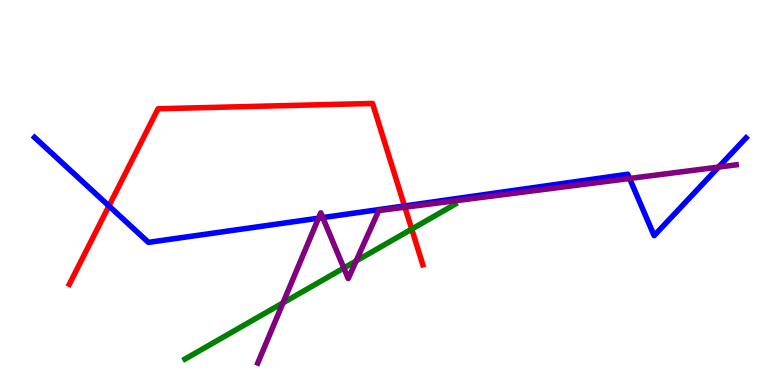[{'lines': ['blue', 'red'], 'intersections': [{'x': 1.41, 'y': 4.65}, {'x': 5.22, 'y': 4.65}]}, {'lines': ['green', 'red'], 'intersections': [{'x': 5.31, 'y': 4.05}]}, {'lines': ['purple', 'red'], 'intersections': [{'x': 5.22, 'y': 4.62}]}, {'lines': ['blue', 'green'], 'intersections': []}, {'lines': ['blue', 'purple'], 'intersections': [{'x': 4.11, 'y': 4.33}, {'x': 4.16, 'y': 4.35}, {'x': 8.12, 'y': 5.36}, {'x': 9.27, 'y': 5.66}]}, {'lines': ['green', 'purple'], 'intersections': [{'x': 3.65, 'y': 2.13}, {'x': 4.44, 'y': 3.04}, {'x': 4.6, 'y': 3.22}]}]